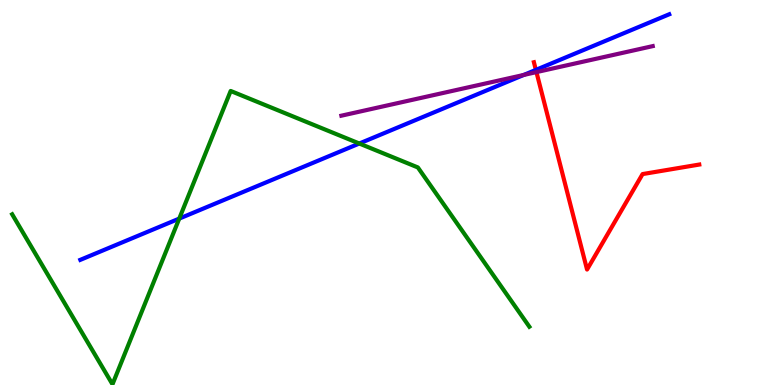[{'lines': ['blue', 'red'], 'intersections': [{'x': 6.91, 'y': 8.18}]}, {'lines': ['green', 'red'], 'intersections': []}, {'lines': ['purple', 'red'], 'intersections': [{'x': 6.92, 'y': 8.13}]}, {'lines': ['blue', 'green'], 'intersections': [{'x': 2.31, 'y': 4.32}, {'x': 4.64, 'y': 6.27}]}, {'lines': ['blue', 'purple'], 'intersections': [{'x': 6.76, 'y': 8.05}]}, {'lines': ['green', 'purple'], 'intersections': []}]